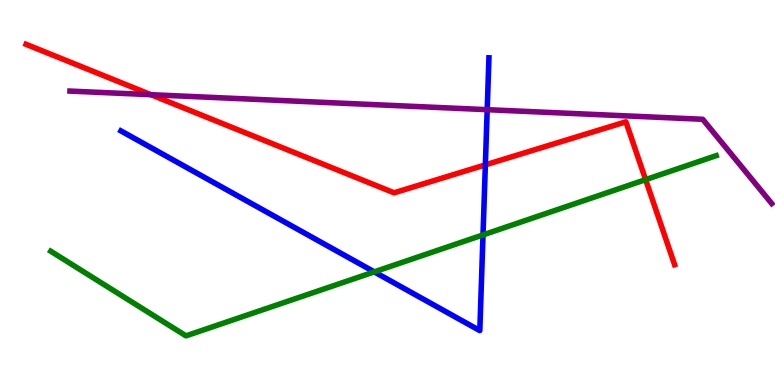[{'lines': ['blue', 'red'], 'intersections': [{'x': 6.26, 'y': 5.72}]}, {'lines': ['green', 'red'], 'intersections': [{'x': 8.33, 'y': 5.33}]}, {'lines': ['purple', 'red'], 'intersections': [{'x': 1.95, 'y': 7.54}]}, {'lines': ['blue', 'green'], 'intersections': [{'x': 4.83, 'y': 2.94}, {'x': 6.23, 'y': 3.9}]}, {'lines': ['blue', 'purple'], 'intersections': [{'x': 6.29, 'y': 7.15}]}, {'lines': ['green', 'purple'], 'intersections': []}]